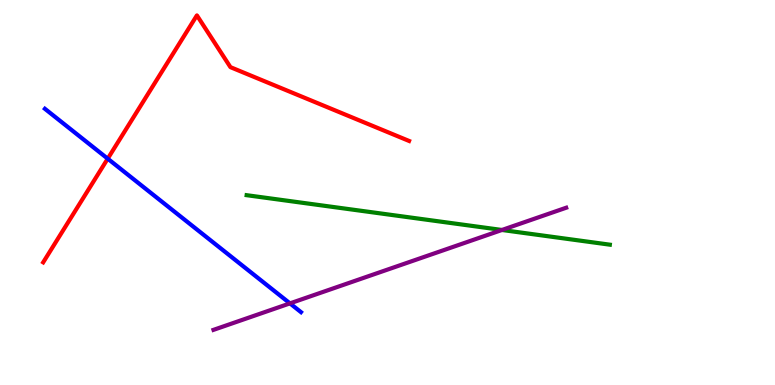[{'lines': ['blue', 'red'], 'intersections': [{'x': 1.39, 'y': 5.88}]}, {'lines': ['green', 'red'], 'intersections': []}, {'lines': ['purple', 'red'], 'intersections': []}, {'lines': ['blue', 'green'], 'intersections': []}, {'lines': ['blue', 'purple'], 'intersections': [{'x': 3.74, 'y': 2.12}]}, {'lines': ['green', 'purple'], 'intersections': [{'x': 6.48, 'y': 4.03}]}]